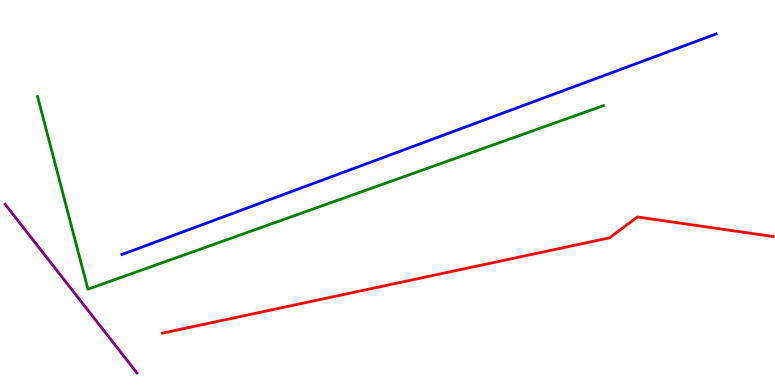[{'lines': ['blue', 'red'], 'intersections': []}, {'lines': ['green', 'red'], 'intersections': []}, {'lines': ['purple', 'red'], 'intersections': []}, {'lines': ['blue', 'green'], 'intersections': []}, {'lines': ['blue', 'purple'], 'intersections': []}, {'lines': ['green', 'purple'], 'intersections': []}]